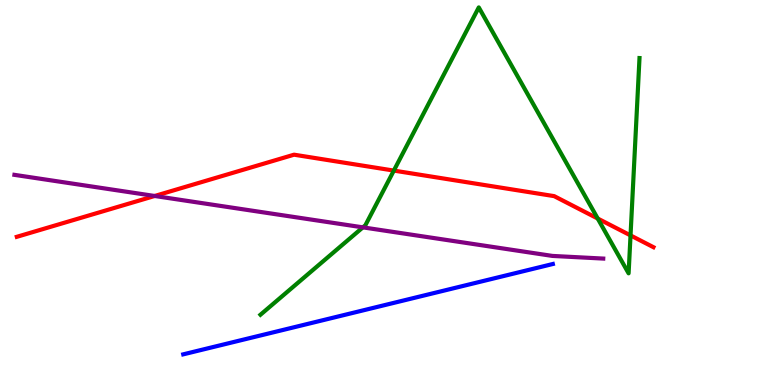[{'lines': ['blue', 'red'], 'intersections': []}, {'lines': ['green', 'red'], 'intersections': [{'x': 5.08, 'y': 5.57}, {'x': 7.71, 'y': 4.32}, {'x': 8.14, 'y': 3.89}]}, {'lines': ['purple', 'red'], 'intersections': [{'x': 2.0, 'y': 4.91}]}, {'lines': ['blue', 'green'], 'intersections': []}, {'lines': ['blue', 'purple'], 'intersections': []}, {'lines': ['green', 'purple'], 'intersections': [{'x': 4.68, 'y': 4.09}]}]